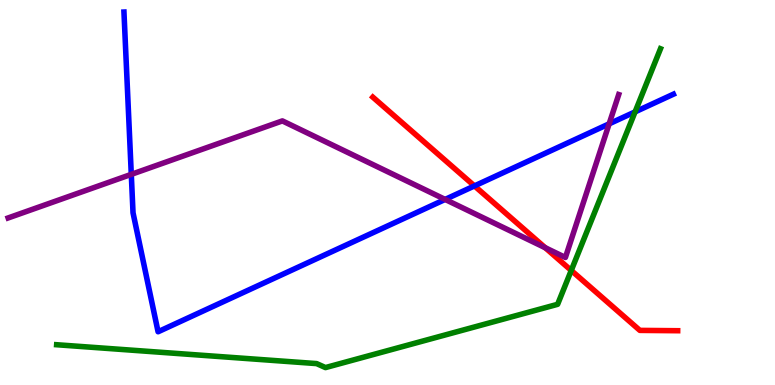[{'lines': ['blue', 'red'], 'intersections': [{'x': 6.12, 'y': 5.17}]}, {'lines': ['green', 'red'], 'intersections': [{'x': 7.37, 'y': 2.98}]}, {'lines': ['purple', 'red'], 'intersections': [{'x': 7.04, 'y': 3.57}]}, {'lines': ['blue', 'green'], 'intersections': [{'x': 8.19, 'y': 7.09}]}, {'lines': ['blue', 'purple'], 'intersections': [{'x': 1.69, 'y': 5.47}, {'x': 5.74, 'y': 4.82}, {'x': 7.86, 'y': 6.78}]}, {'lines': ['green', 'purple'], 'intersections': []}]